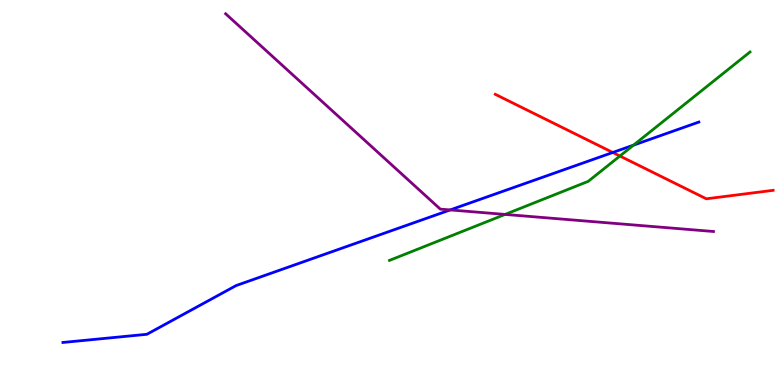[{'lines': ['blue', 'red'], 'intersections': [{'x': 7.91, 'y': 6.04}]}, {'lines': ['green', 'red'], 'intersections': [{'x': 8.0, 'y': 5.95}]}, {'lines': ['purple', 'red'], 'intersections': []}, {'lines': ['blue', 'green'], 'intersections': [{'x': 8.17, 'y': 6.23}]}, {'lines': ['blue', 'purple'], 'intersections': [{'x': 5.81, 'y': 4.55}]}, {'lines': ['green', 'purple'], 'intersections': [{'x': 6.52, 'y': 4.43}]}]